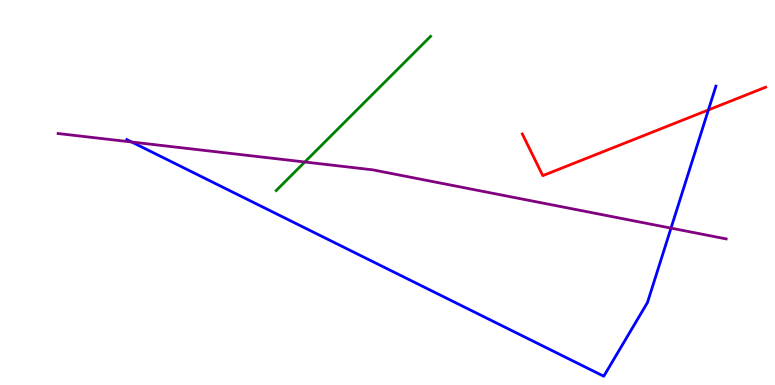[{'lines': ['blue', 'red'], 'intersections': [{'x': 9.14, 'y': 7.14}]}, {'lines': ['green', 'red'], 'intersections': []}, {'lines': ['purple', 'red'], 'intersections': []}, {'lines': ['blue', 'green'], 'intersections': []}, {'lines': ['blue', 'purple'], 'intersections': [{'x': 1.7, 'y': 6.31}, {'x': 8.66, 'y': 4.07}]}, {'lines': ['green', 'purple'], 'intersections': [{'x': 3.93, 'y': 5.79}]}]